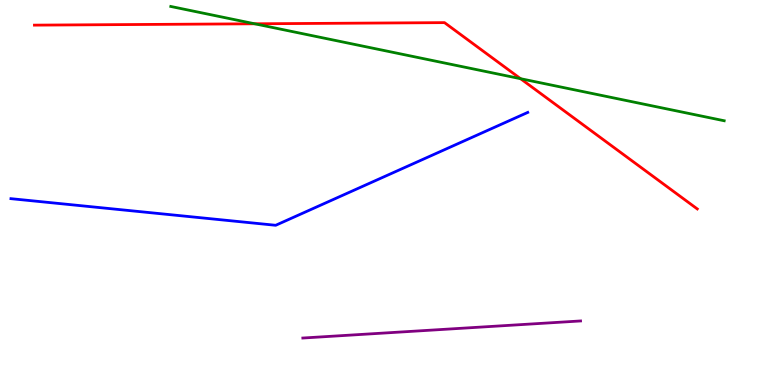[{'lines': ['blue', 'red'], 'intersections': []}, {'lines': ['green', 'red'], 'intersections': [{'x': 3.29, 'y': 9.38}, {'x': 6.72, 'y': 7.96}]}, {'lines': ['purple', 'red'], 'intersections': []}, {'lines': ['blue', 'green'], 'intersections': []}, {'lines': ['blue', 'purple'], 'intersections': []}, {'lines': ['green', 'purple'], 'intersections': []}]